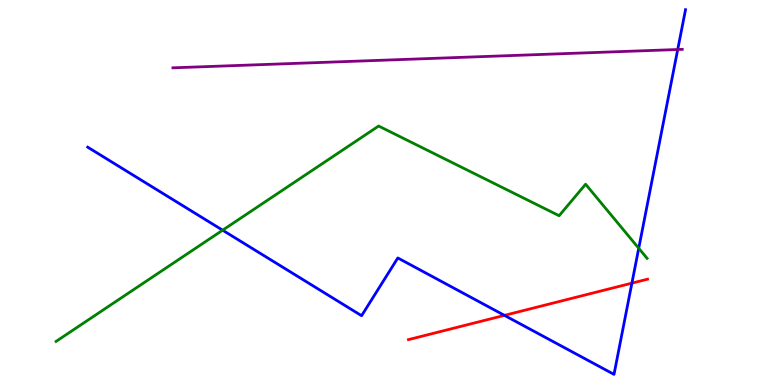[{'lines': ['blue', 'red'], 'intersections': [{'x': 6.51, 'y': 1.81}, {'x': 8.15, 'y': 2.65}]}, {'lines': ['green', 'red'], 'intersections': []}, {'lines': ['purple', 'red'], 'intersections': []}, {'lines': ['blue', 'green'], 'intersections': [{'x': 2.87, 'y': 4.02}, {'x': 8.24, 'y': 3.55}]}, {'lines': ['blue', 'purple'], 'intersections': [{'x': 8.74, 'y': 8.71}]}, {'lines': ['green', 'purple'], 'intersections': []}]